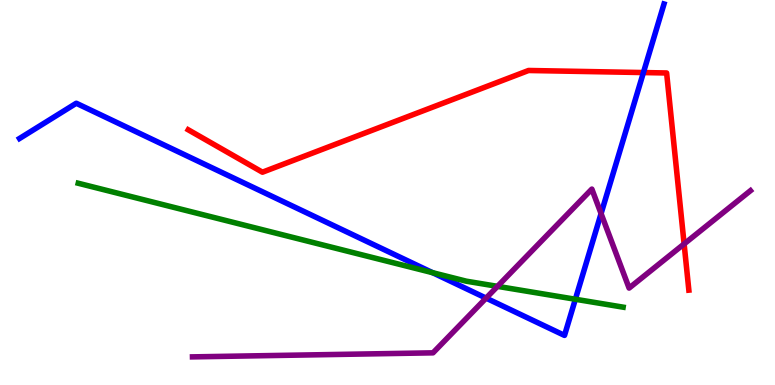[{'lines': ['blue', 'red'], 'intersections': [{'x': 8.3, 'y': 8.12}]}, {'lines': ['green', 'red'], 'intersections': []}, {'lines': ['purple', 'red'], 'intersections': [{'x': 8.83, 'y': 3.66}]}, {'lines': ['blue', 'green'], 'intersections': [{'x': 5.58, 'y': 2.92}, {'x': 7.42, 'y': 2.23}]}, {'lines': ['blue', 'purple'], 'intersections': [{'x': 6.27, 'y': 2.26}, {'x': 7.76, 'y': 4.45}]}, {'lines': ['green', 'purple'], 'intersections': [{'x': 6.42, 'y': 2.56}]}]